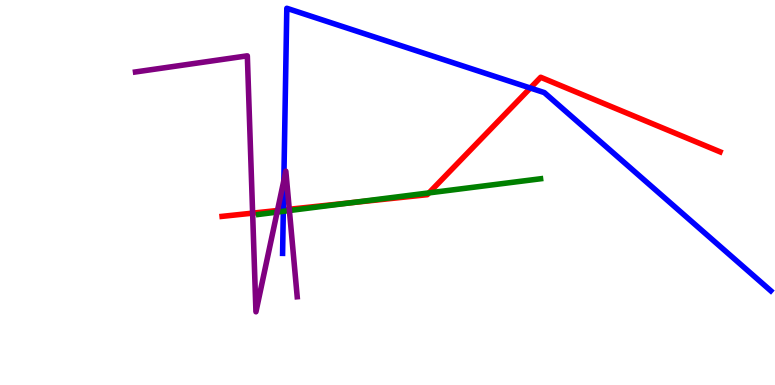[{'lines': ['blue', 'red'], 'intersections': [{'x': 3.66, 'y': 4.55}, {'x': 6.84, 'y': 7.71}]}, {'lines': ['green', 'red'], 'intersections': [{'x': 4.53, 'y': 4.73}, {'x': 5.54, 'y': 4.99}]}, {'lines': ['purple', 'red'], 'intersections': [{'x': 3.26, 'y': 4.46}, {'x': 3.58, 'y': 4.53}, {'x': 3.73, 'y': 4.56}]}, {'lines': ['blue', 'green'], 'intersections': [{'x': 3.66, 'y': 4.51}]}, {'lines': ['blue', 'purple'], 'intersections': [{'x': 3.66, 'y': 5.31}]}, {'lines': ['green', 'purple'], 'intersections': [{'x': 3.58, 'y': 4.49}, {'x': 3.73, 'y': 4.53}]}]